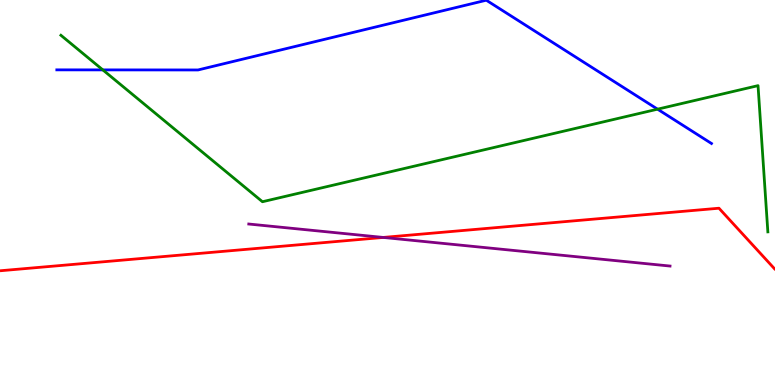[{'lines': ['blue', 'red'], 'intersections': []}, {'lines': ['green', 'red'], 'intersections': []}, {'lines': ['purple', 'red'], 'intersections': [{'x': 4.94, 'y': 3.83}]}, {'lines': ['blue', 'green'], 'intersections': [{'x': 1.33, 'y': 8.18}, {'x': 8.48, 'y': 7.16}]}, {'lines': ['blue', 'purple'], 'intersections': []}, {'lines': ['green', 'purple'], 'intersections': []}]